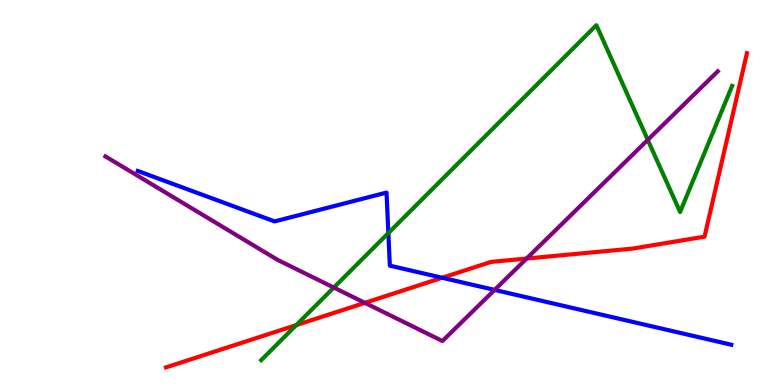[{'lines': ['blue', 'red'], 'intersections': [{'x': 5.71, 'y': 2.79}]}, {'lines': ['green', 'red'], 'intersections': [{'x': 3.82, 'y': 1.56}]}, {'lines': ['purple', 'red'], 'intersections': [{'x': 4.71, 'y': 2.13}, {'x': 6.8, 'y': 3.28}]}, {'lines': ['blue', 'green'], 'intersections': [{'x': 5.01, 'y': 3.95}]}, {'lines': ['blue', 'purple'], 'intersections': [{'x': 6.38, 'y': 2.47}]}, {'lines': ['green', 'purple'], 'intersections': [{'x': 4.31, 'y': 2.53}, {'x': 8.36, 'y': 6.37}]}]